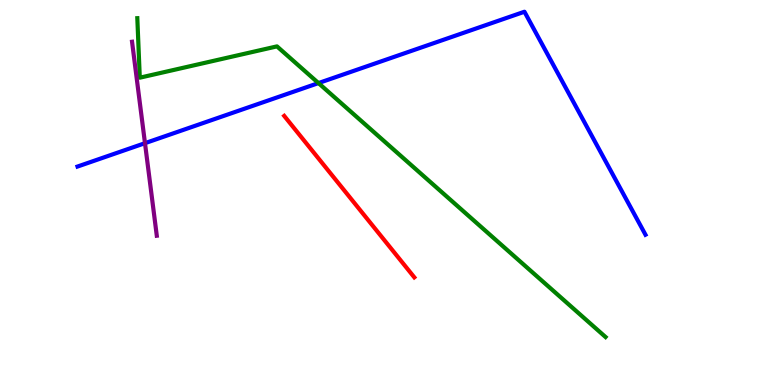[{'lines': ['blue', 'red'], 'intersections': []}, {'lines': ['green', 'red'], 'intersections': []}, {'lines': ['purple', 'red'], 'intersections': []}, {'lines': ['blue', 'green'], 'intersections': [{'x': 4.11, 'y': 7.84}]}, {'lines': ['blue', 'purple'], 'intersections': [{'x': 1.87, 'y': 6.28}]}, {'lines': ['green', 'purple'], 'intersections': []}]